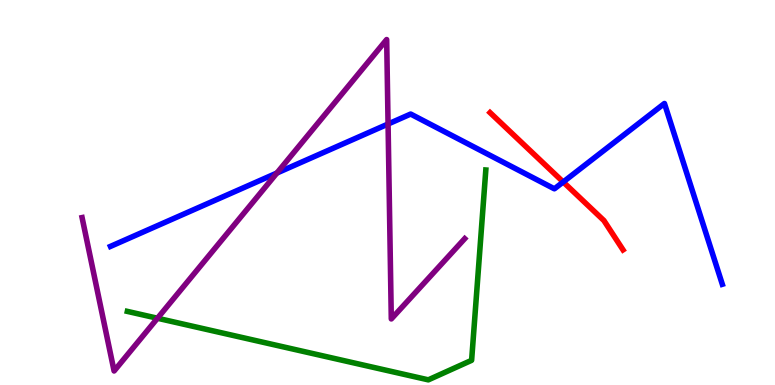[{'lines': ['blue', 'red'], 'intersections': [{'x': 7.27, 'y': 5.27}]}, {'lines': ['green', 'red'], 'intersections': []}, {'lines': ['purple', 'red'], 'intersections': []}, {'lines': ['blue', 'green'], 'intersections': []}, {'lines': ['blue', 'purple'], 'intersections': [{'x': 3.57, 'y': 5.51}, {'x': 5.01, 'y': 6.78}]}, {'lines': ['green', 'purple'], 'intersections': [{'x': 2.03, 'y': 1.73}]}]